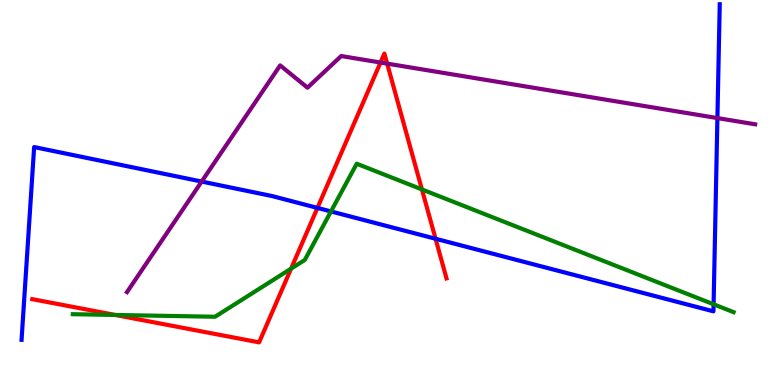[{'lines': ['blue', 'red'], 'intersections': [{'x': 4.1, 'y': 4.6}, {'x': 5.62, 'y': 3.8}]}, {'lines': ['green', 'red'], 'intersections': [{'x': 1.49, 'y': 1.82}, {'x': 3.76, 'y': 3.02}, {'x': 5.44, 'y': 5.08}]}, {'lines': ['purple', 'red'], 'intersections': [{'x': 4.91, 'y': 8.38}, {'x': 5.0, 'y': 8.35}]}, {'lines': ['blue', 'green'], 'intersections': [{'x': 4.27, 'y': 4.51}, {'x': 9.21, 'y': 2.1}]}, {'lines': ['blue', 'purple'], 'intersections': [{'x': 2.6, 'y': 5.28}, {'x': 9.26, 'y': 6.93}]}, {'lines': ['green', 'purple'], 'intersections': []}]